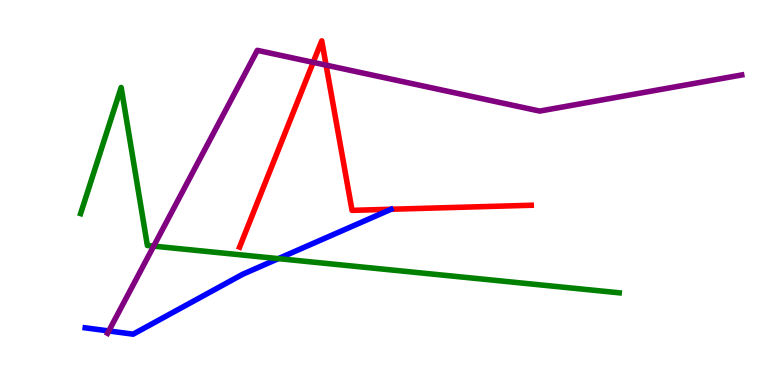[{'lines': ['blue', 'red'], 'intersections': []}, {'lines': ['green', 'red'], 'intersections': []}, {'lines': ['purple', 'red'], 'intersections': [{'x': 4.04, 'y': 8.38}, {'x': 4.21, 'y': 8.31}]}, {'lines': ['blue', 'green'], 'intersections': [{'x': 3.59, 'y': 3.28}]}, {'lines': ['blue', 'purple'], 'intersections': [{'x': 1.4, 'y': 1.4}]}, {'lines': ['green', 'purple'], 'intersections': [{'x': 1.98, 'y': 3.61}]}]